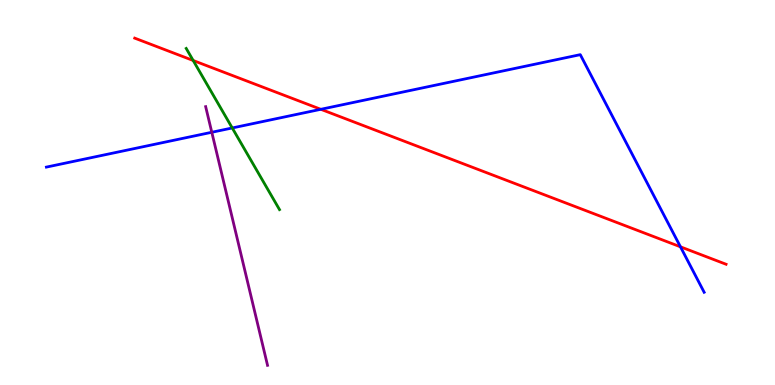[{'lines': ['blue', 'red'], 'intersections': [{'x': 4.14, 'y': 7.16}, {'x': 8.78, 'y': 3.59}]}, {'lines': ['green', 'red'], 'intersections': [{'x': 2.49, 'y': 8.43}]}, {'lines': ['purple', 'red'], 'intersections': []}, {'lines': ['blue', 'green'], 'intersections': [{'x': 3.0, 'y': 6.68}]}, {'lines': ['blue', 'purple'], 'intersections': [{'x': 2.73, 'y': 6.56}]}, {'lines': ['green', 'purple'], 'intersections': []}]